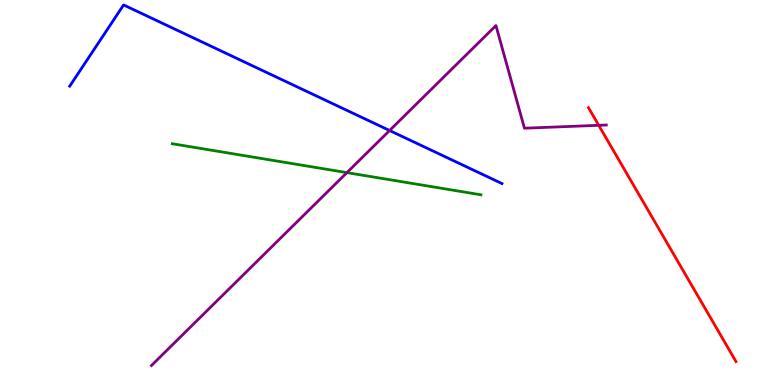[{'lines': ['blue', 'red'], 'intersections': []}, {'lines': ['green', 'red'], 'intersections': []}, {'lines': ['purple', 'red'], 'intersections': [{'x': 7.73, 'y': 6.75}]}, {'lines': ['blue', 'green'], 'intersections': []}, {'lines': ['blue', 'purple'], 'intersections': [{'x': 5.03, 'y': 6.61}]}, {'lines': ['green', 'purple'], 'intersections': [{'x': 4.48, 'y': 5.52}]}]